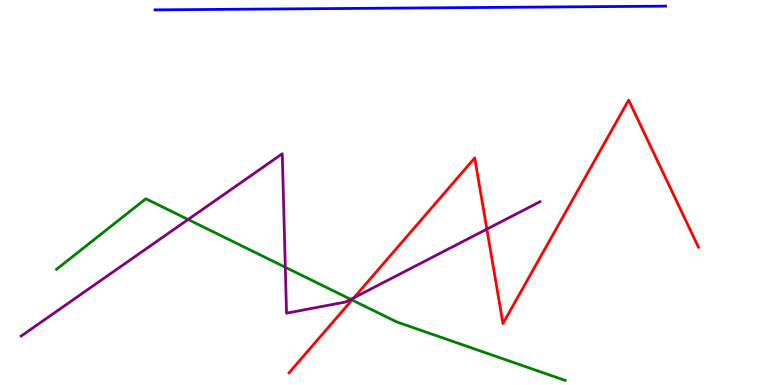[{'lines': ['blue', 'red'], 'intersections': []}, {'lines': ['green', 'red'], 'intersections': [{'x': 4.54, 'y': 2.21}]}, {'lines': ['purple', 'red'], 'intersections': [{'x': 4.57, 'y': 2.27}, {'x': 6.28, 'y': 4.05}]}, {'lines': ['blue', 'green'], 'intersections': []}, {'lines': ['blue', 'purple'], 'intersections': []}, {'lines': ['green', 'purple'], 'intersections': [{'x': 2.43, 'y': 4.3}, {'x': 3.68, 'y': 3.06}, {'x': 4.53, 'y': 2.22}]}]